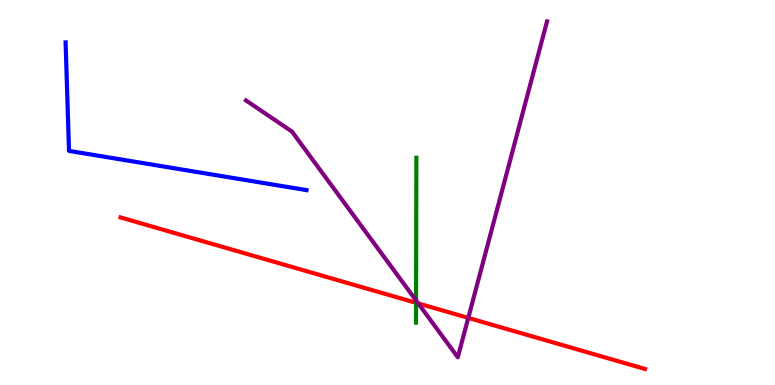[{'lines': ['blue', 'red'], 'intersections': []}, {'lines': ['green', 'red'], 'intersections': [{'x': 5.37, 'y': 2.13}]}, {'lines': ['purple', 'red'], 'intersections': [{'x': 5.4, 'y': 2.12}, {'x': 6.04, 'y': 1.74}]}, {'lines': ['blue', 'green'], 'intersections': []}, {'lines': ['blue', 'purple'], 'intersections': []}, {'lines': ['green', 'purple'], 'intersections': [{'x': 5.37, 'y': 2.2}]}]